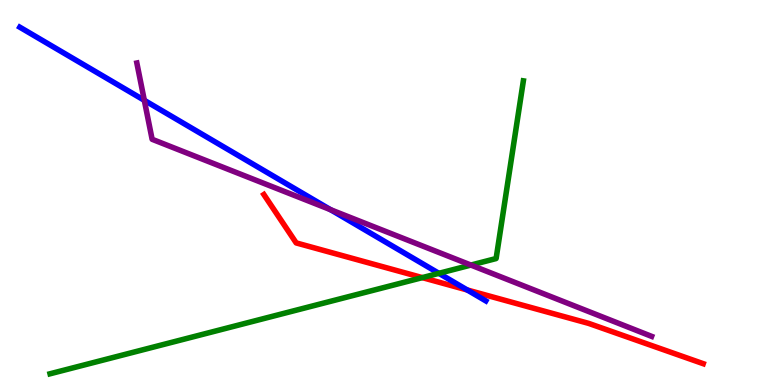[{'lines': ['blue', 'red'], 'intersections': [{'x': 6.03, 'y': 2.47}]}, {'lines': ['green', 'red'], 'intersections': [{'x': 5.45, 'y': 2.79}]}, {'lines': ['purple', 'red'], 'intersections': []}, {'lines': ['blue', 'green'], 'intersections': [{'x': 5.66, 'y': 2.9}]}, {'lines': ['blue', 'purple'], 'intersections': [{'x': 1.86, 'y': 7.39}, {'x': 4.26, 'y': 4.55}]}, {'lines': ['green', 'purple'], 'intersections': [{'x': 6.08, 'y': 3.12}]}]